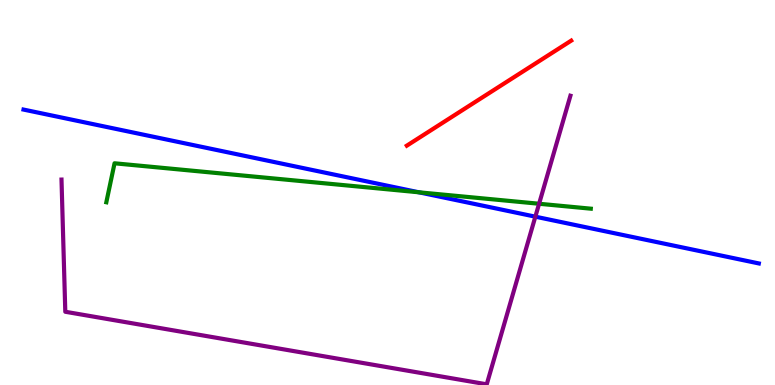[{'lines': ['blue', 'red'], 'intersections': []}, {'lines': ['green', 'red'], 'intersections': []}, {'lines': ['purple', 'red'], 'intersections': []}, {'lines': ['blue', 'green'], 'intersections': [{'x': 5.4, 'y': 5.01}]}, {'lines': ['blue', 'purple'], 'intersections': [{'x': 6.91, 'y': 4.37}]}, {'lines': ['green', 'purple'], 'intersections': [{'x': 6.96, 'y': 4.71}]}]